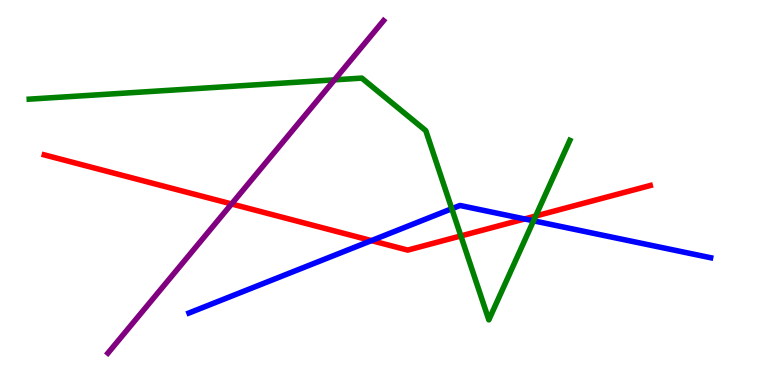[{'lines': ['blue', 'red'], 'intersections': [{'x': 4.79, 'y': 3.75}, {'x': 6.77, 'y': 4.31}]}, {'lines': ['green', 'red'], 'intersections': [{'x': 5.95, 'y': 3.87}, {'x': 6.91, 'y': 4.39}]}, {'lines': ['purple', 'red'], 'intersections': [{'x': 2.99, 'y': 4.7}]}, {'lines': ['blue', 'green'], 'intersections': [{'x': 5.83, 'y': 4.58}, {'x': 6.88, 'y': 4.26}]}, {'lines': ['blue', 'purple'], 'intersections': []}, {'lines': ['green', 'purple'], 'intersections': [{'x': 4.32, 'y': 7.93}]}]